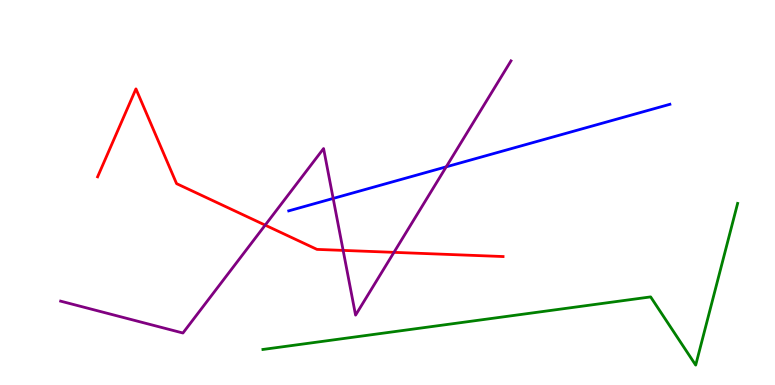[{'lines': ['blue', 'red'], 'intersections': []}, {'lines': ['green', 'red'], 'intersections': []}, {'lines': ['purple', 'red'], 'intersections': [{'x': 3.42, 'y': 4.15}, {'x': 4.43, 'y': 3.5}, {'x': 5.08, 'y': 3.45}]}, {'lines': ['blue', 'green'], 'intersections': []}, {'lines': ['blue', 'purple'], 'intersections': [{'x': 4.3, 'y': 4.85}, {'x': 5.76, 'y': 5.67}]}, {'lines': ['green', 'purple'], 'intersections': []}]